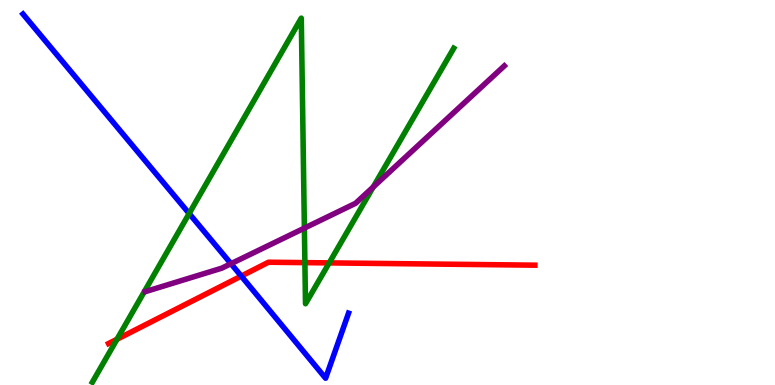[{'lines': ['blue', 'red'], 'intersections': [{'x': 3.11, 'y': 2.83}]}, {'lines': ['green', 'red'], 'intersections': [{'x': 1.51, 'y': 1.19}, {'x': 3.93, 'y': 3.18}, {'x': 4.25, 'y': 3.17}]}, {'lines': ['purple', 'red'], 'intersections': []}, {'lines': ['blue', 'green'], 'intersections': [{'x': 2.44, 'y': 4.45}]}, {'lines': ['blue', 'purple'], 'intersections': [{'x': 2.98, 'y': 3.15}]}, {'lines': ['green', 'purple'], 'intersections': [{'x': 3.93, 'y': 4.07}, {'x': 4.82, 'y': 5.14}]}]